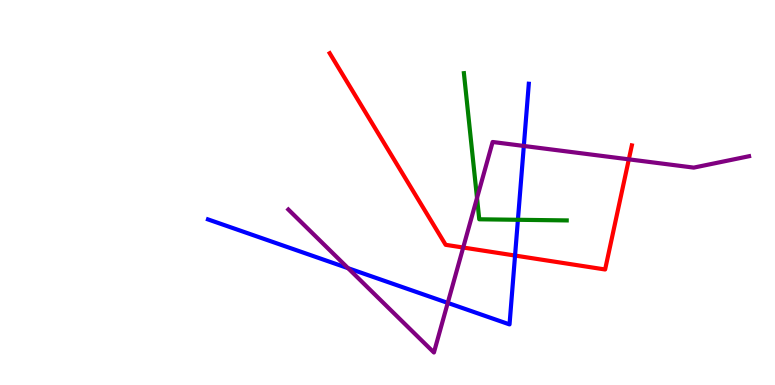[{'lines': ['blue', 'red'], 'intersections': [{'x': 6.65, 'y': 3.36}]}, {'lines': ['green', 'red'], 'intersections': []}, {'lines': ['purple', 'red'], 'intersections': [{'x': 5.98, 'y': 3.57}, {'x': 8.11, 'y': 5.86}]}, {'lines': ['blue', 'green'], 'intersections': [{'x': 6.68, 'y': 4.29}]}, {'lines': ['blue', 'purple'], 'intersections': [{'x': 4.49, 'y': 3.03}, {'x': 5.78, 'y': 2.13}, {'x': 6.76, 'y': 6.21}]}, {'lines': ['green', 'purple'], 'intersections': [{'x': 6.16, 'y': 4.86}]}]